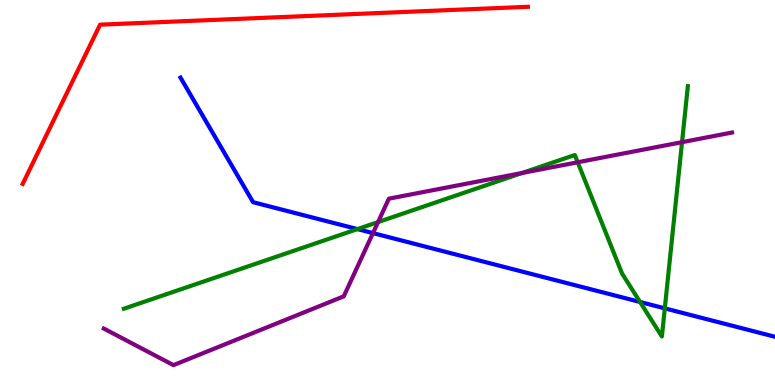[{'lines': ['blue', 'red'], 'intersections': []}, {'lines': ['green', 'red'], 'intersections': []}, {'lines': ['purple', 'red'], 'intersections': []}, {'lines': ['blue', 'green'], 'intersections': [{'x': 4.61, 'y': 4.05}, {'x': 8.26, 'y': 2.16}, {'x': 8.58, 'y': 1.99}]}, {'lines': ['blue', 'purple'], 'intersections': [{'x': 4.81, 'y': 3.95}]}, {'lines': ['green', 'purple'], 'intersections': [{'x': 4.88, 'y': 4.23}, {'x': 6.74, 'y': 5.51}, {'x': 7.45, 'y': 5.79}, {'x': 8.8, 'y': 6.31}]}]